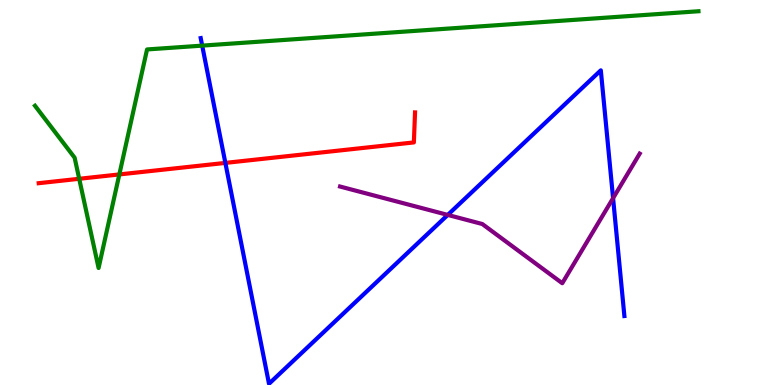[{'lines': ['blue', 'red'], 'intersections': [{'x': 2.91, 'y': 5.77}]}, {'lines': ['green', 'red'], 'intersections': [{'x': 1.02, 'y': 5.36}, {'x': 1.54, 'y': 5.47}]}, {'lines': ['purple', 'red'], 'intersections': []}, {'lines': ['blue', 'green'], 'intersections': [{'x': 2.61, 'y': 8.81}]}, {'lines': ['blue', 'purple'], 'intersections': [{'x': 5.78, 'y': 4.42}, {'x': 7.91, 'y': 4.85}]}, {'lines': ['green', 'purple'], 'intersections': []}]